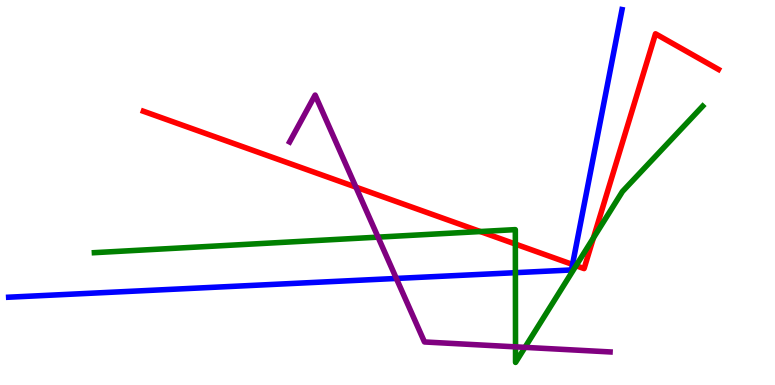[{'lines': ['blue', 'red'], 'intersections': [{'x': 7.39, 'y': 3.13}]}, {'lines': ['green', 'red'], 'intersections': [{'x': 6.2, 'y': 3.99}, {'x': 6.65, 'y': 3.66}, {'x': 7.43, 'y': 3.1}, {'x': 7.66, 'y': 3.82}]}, {'lines': ['purple', 'red'], 'intersections': [{'x': 4.59, 'y': 5.14}]}, {'lines': ['blue', 'green'], 'intersections': [{'x': 6.65, 'y': 2.92}]}, {'lines': ['blue', 'purple'], 'intersections': [{'x': 5.11, 'y': 2.77}]}, {'lines': ['green', 'purple'], 'intersections': [{'x': 4.88, 'y': 3.84}, {'x': 6.65, 'y': 0.991}, {'x': 6.77, 'y': 0.978}]}]